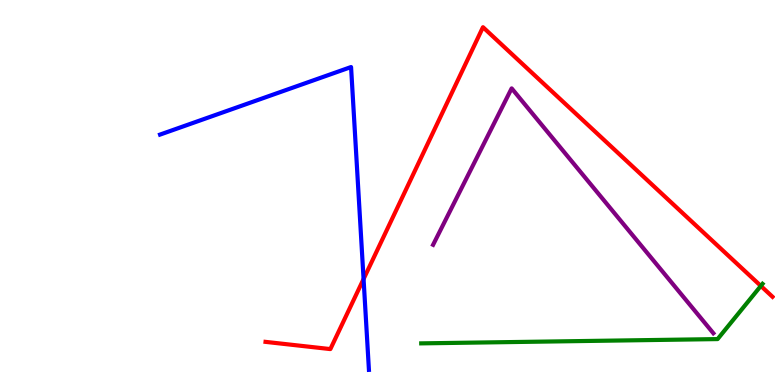[{'lines': ['blue', 'red'], 'intersections': [{'x': 4.69, 'y': 2.75}]}, {'lines': ['green', 'red'], 'intersections': [{'x': 9.82, 'y': 2.57}]}, {'lines': ['purple', 'red'], 'intersections': []}, {'lines': ['blue', 'green'], 'intersections': []}, {'lines': ['blue', 'purple'], 'intersections': []}, {'lines': ['green', 'purple'], 'intersections': []}]